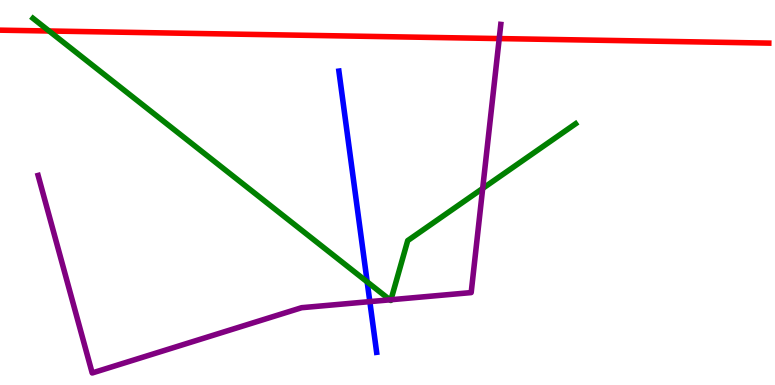[{'lines': ['blue', 'red'], 'intersections': []}, {'lines': ['green', 'red'], 'intersections': [{'x': 0.633, 'y': 9.19}]}, {'lines': ['purple', 'red'], 'intersections': [{'x': 6.44, 'y': 9.0}]}, {'lines': ['blue', 'green'], 'intersections': [{'x': 4.74, 'y': 2.68}]}, {'lines': ['blue', 'purple'], 'intersections': [{'x': 4.77, 'y': 2.17}]}, {'lines': ['green', 'purple'], 'intersections': [{'x': 5.03, 'y': 2.21}, {'x': 5.04, 'y': 2.21}, {'x': 6.23, 'y': 5.11}]}]